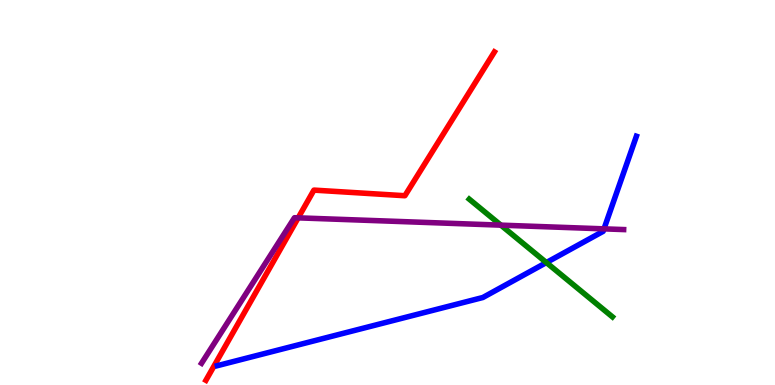[{'lines': ['blue', 'red'], 'intersections': []}, {'lines': ['green', 'red'], 'intersections': []}, {'lines': ['purple', 'red'], 'intersections': [{'x': 3.85, 'y': 4.34}]}, {'lines': ['blue', 'green'], 'intersections': [{'x': 7.05, 'y': 3.18}]}, {'lines': ['blue', 'purple'], 'intersections': [{'x': 7.79, 'y': 4.06}]}, {'lines': ['green', 'purple'], 'intersections': [{'x': 6.46, 'y': 4.15}]}]